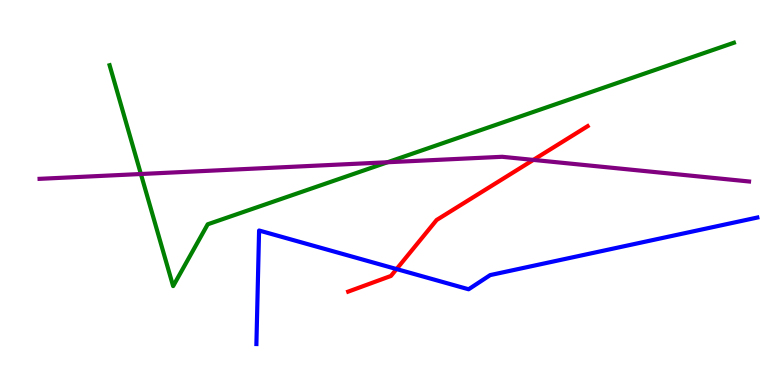[{'lines': ['blue', 'red'], 'intersections': [{'x': 5.12, 'y': 3.01}]}, {'lines': ['green', 'red'], 'intersections': []}, {'lines': ['purple', 'red'], 'intersections': [{'x': 6.88, 'y': 5.85}]}, {'lines': ['blue', 'green'], 'intersections': []}, {'lines': ['blue', 'purple'], 'intersections': []}, {'lines': ['green', 'purple'], 'intersections': [{'x': 1.82, 'y': 5.48}, {'x': 5.0, 'y': 5.79}]}]